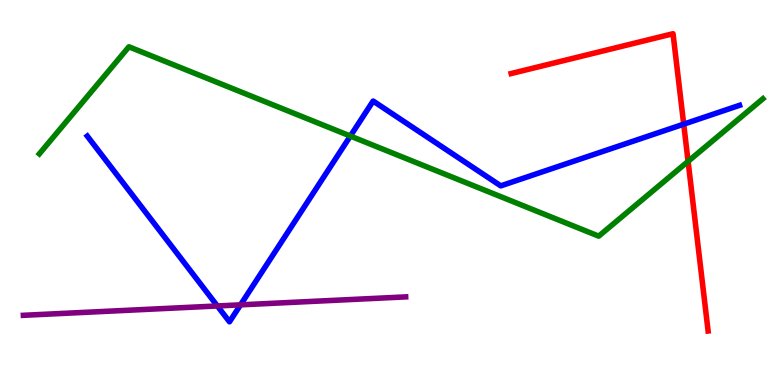[{'lines': ['blue', 'red'], 'intersections': [{'x': 8.82, 'y': 6.78}]}, {'lines': ['green', 'red'], 'intersections': [{'x': 8.88, 'y': 5.81}]}, {'lines': ['purple', 'red'], 'intersections': []}, {'lines': ['blue', 'green'], 'intersections': [{'x': 4.52, 'y': 6.47}]}, {'lines': ['blue', 'purple'], 'intersections': [{'x': 2.8, 'y': 2.05}, {'x': 3.1, 'y': 2.08}]}, {'lines': ['green', 'purple'], 'intersections': []}]